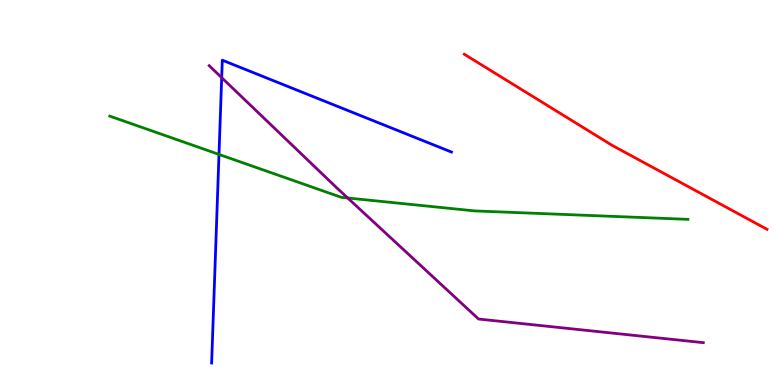[{'lines': ['blue', 'red'], 'intersections': []}, {'lines': ['green', 'red'], 'intersections': []}, {'lines': ['purple', 'red'], 'intersections': []}, {'lines': ['blue', 'green'], 'intersections': [{'x': 2.83, 'y': 5.99}]}, {'lines': ['blue', 'purple'], 'intersections': [{'x': 2.86, 'y': 7.98}]}, {'lines': ['green', 'purple'], 'intersections': [{'x': 4.49, 'y': 4.86}]}]